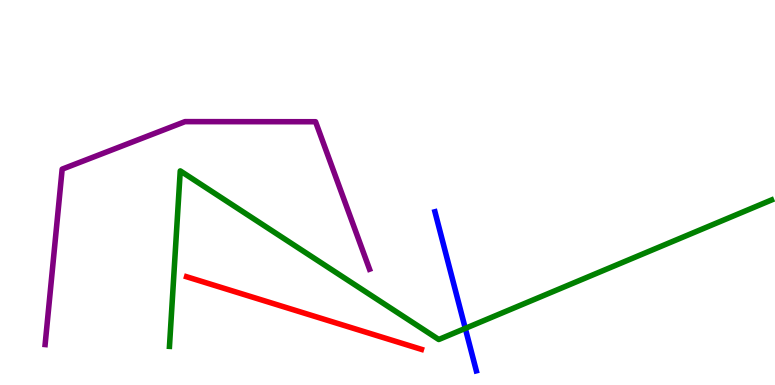[{'lines': ['blue', 'red'], 'intersections': []}, {'lines': ['green', 'red'], 'intersections': []}, {'lines': ['purple', 'red'], 'intersections': []}, {'lines': ['blue', 'green'], 'intersections': [{'x': 6.0, 'y': 1.47}]}, {'lines': ['blue', 'purple'], 'intersections': []}, {'lines': ['green', 'purple'], 'intersections': []}]